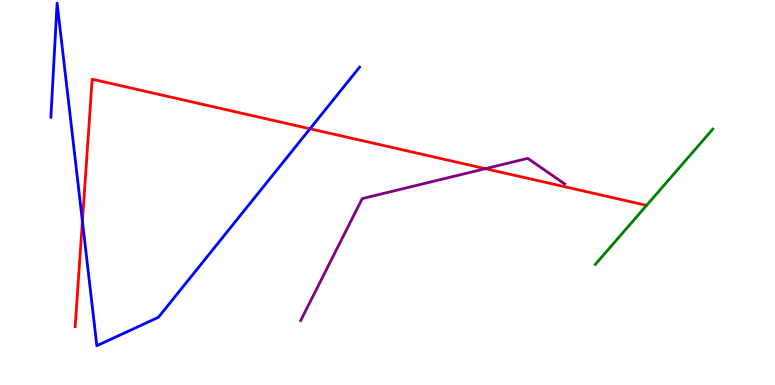[{'lines': ['blue', 'red'], 'intersections': [{'x': 1.06, 'y': 4.25}, {'x': 4.0, 'y': 6.66}]}, {'lines': ['green', 'red'], 'intersections': []}, {'lines': ['purple', 'red'], 'intersections': [{'x': 6.26, 'y': 5.62}]}, {'lines': ['blue', 'green'], 'intersections': []}, {'lines': ['blue', 'purple'], 'intersections': []}, {'lines': ['green', 'purple'], 'intersections': []}]